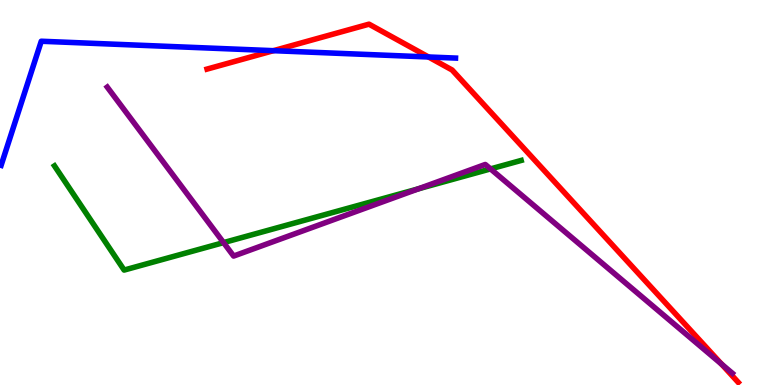[{'lines': ['blue', 'red'], 'intersections': [{'x': 3.53, 'y': 8.68}, {'x': 5.53, 'y': 8.52}]}, {'lines': ['green', 'red'], 'intersections': []}, {'lines': ['purple', 'red'], 'intersections': [{'x': 9.31, 'y': 0.544}]}, {'lines': ['blue', 'green'], 'intersections': []}, {'lines': ['blue', 'purple'], 'intersections': []}, {'lines': ['green', 'purple'], 'intersections': [{'x': 2.88, 'y': 3.7}, {'x': 5.4, 'y': 5.1}, {'x': 6.33, 'y': 5.61}]}]